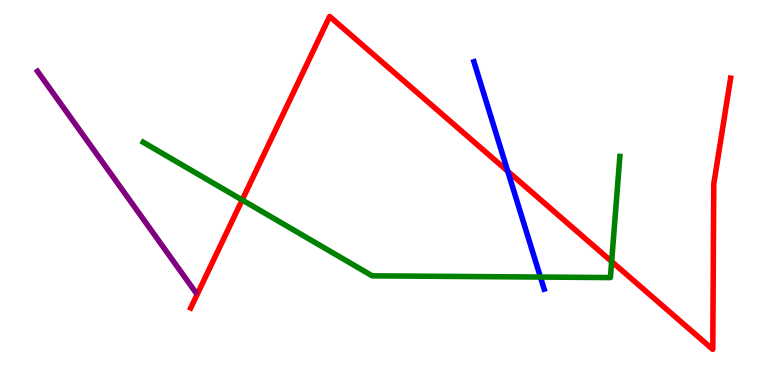[{'lines': ['blue', 'red'], 'intersections': [{'x': 6.55, 'y': 5.55}]}, {'lines': ['green', 'red'], 'intersections': [{'x': 3.12, 'y': 4.81}, {'x': 7.89, 'y': 3.21}]}, {'lines': ['purple', 'red'], 'intersections': []}, {'lines': ['blue', 'green'], 'intersections': [{'x': 6.97, 'y': 2.8}]}, {'lines': ['blue', 'purple'], 'intersections': []}, {'lines': ['green', 'purple'], 'intersections': []}]